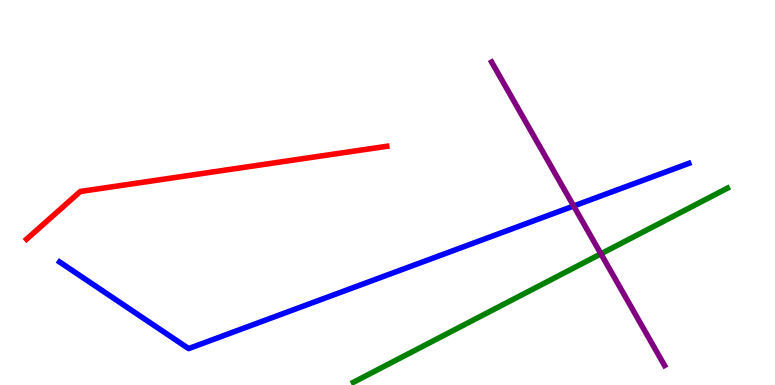[{'lines': ['blue', 'red'], 'intersections': []}, {'lines': ['green', 'red'], 'intersections': []}, {'lines': ['purple', 'red'], 'intersections': []}, {'lines': ['blue', 'green'], 'intersections': []}, {'lines': ['blue', 'purple'], 'intersections': [{'x': 7.4, 'y': 4.65}]}, {'lines': ['green', 'purple'], 'intersections': [{'x': 7.75, 'y': 3.41}]}]